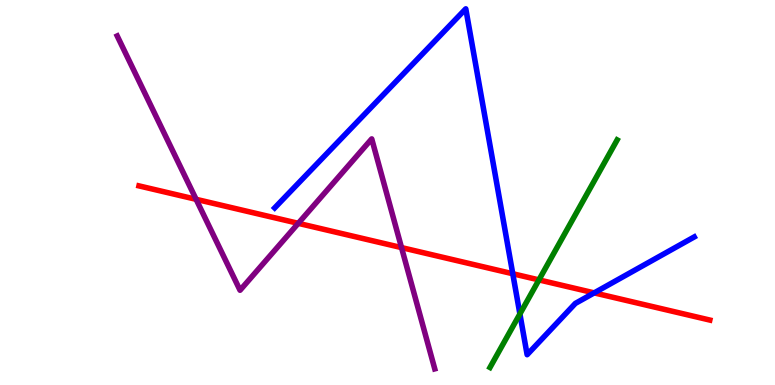[{'lines': ['blue', 'red'], 'intersections': [{'x': 6.62, 'y': 2.89}, {'x': 7.67, 'y': 2.39}]}, {'lines': ['green', 'red'], 'intersections': [{'x': 6.95, 'y': 2.73}]}, {'lines': ['purple', 'red'], 'intersections': [{'x': 2.53, 'y': 4.82}, {'x': 3.85, 'y': 4.2}, {'x': 5.18, 'y': 3.57}]}, {'lines': ['blue', 'green'], 'intersections': [{'x': 6.71, 'y': 1.85}]}, {'lines': ['blue', 'purple'], 'intersections': []}, {'lines': ['green', 'purple'], 'intersections': []}]